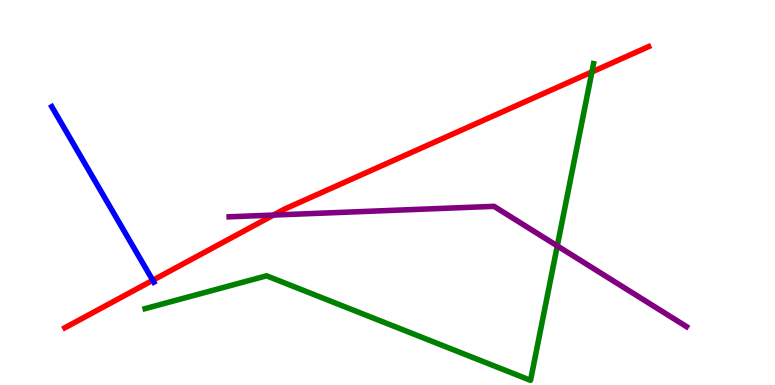[{'lines': ['blue', 'red'], 'intersections': [{'x': 1.97, 'y': 2.72}]}, {'lines': ['green', 'red'], 'intersections': [{'x': 7.64, 'y': 8.13}]}, {'lines': ['purple', 'red'], 'intersections': [{'x': 3.53, 'y': 4.41}]}, {'lines': ['blue', 'green'], 'intersections': []}, {'lines': ['blue', 'purple'], 'intersections': []}, {'lines': ['green', 'purple'], 'intersections': [{'x': 7.19, 'y': 3.61}]}]